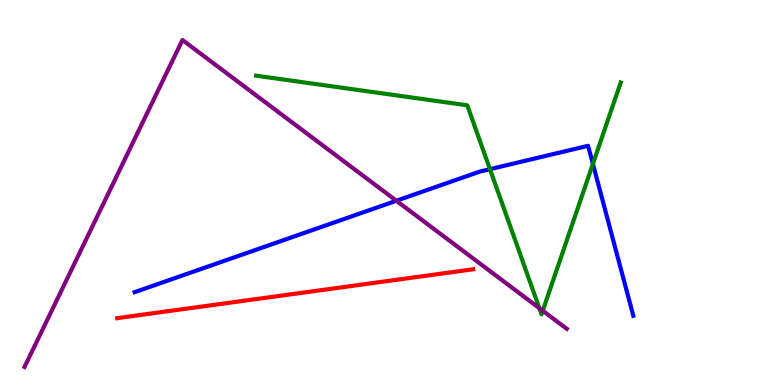[{'lines': ['blue', 'red'], 'intersections': []}, {'lines': ['green', 'red'], 'intersections': []}, {'lines': ['purple', 'red'], 'intersections': []}, {'lines': ['blue', 'green'], 'intersections': [{'x': 6.32, 'y': 5.61}, {'x': 7.65, 'y': 5.74}]}, {'lines': ['blue', 'purple'], 'intersections': [{'x': 5.11, 'y': 4.79}]}, {'lines': ['green', 'purple'], 'intersections': [{'x': 6.96, 'y': 1.99}, {'x': 7.0, 'y': 1.93}]}]